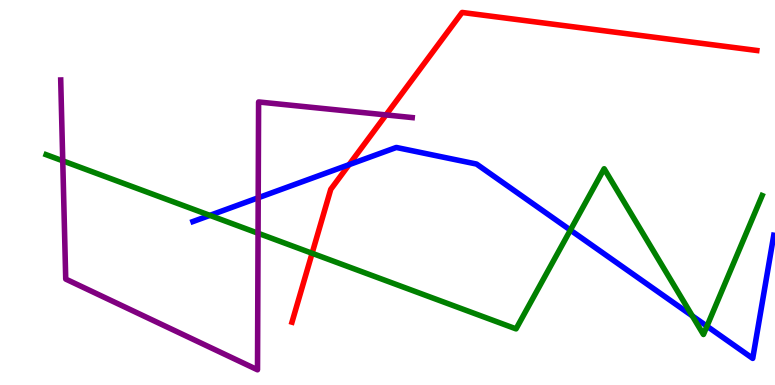[{'lines': ['blue', 'red'], 'intersections': [{'x': 4.5, 'y': 5.72}]}, {'lines': ['green', 'red'], 'intersections': [{'x': 4.03, 'y': 3.42}]}, {'lines': ['purple', 'red'], 'intersections': [{'x': 4.98, 'y': 7.02}]}, {'lines': ['blue', 'green'], 'intersections': [{'x': 2.71, 'y': 4.41}, {'x': 7.36, 'y': 4.02}, {'x': 8.93, 'y': 1.8}, {'x': 9.12, 'y': 1.53}]}, {'lines': ['blue', 'purple'], 'intersections': [{'x': 3.33, 'y': 4.86}]}, {'lines': ['green', 'purple'], 'intersections': [{'x': 0.81, 'y': 5.82}, {'x': 3.33, 'y': 3.94}]}]